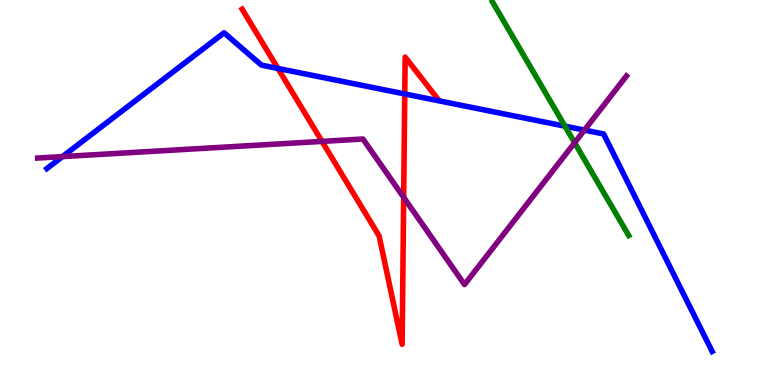[{'lines': ['blue', 'red'], 'intersections': [{'x': 3.59, 'y': 8.22}, {'x': 5.22, 'y': 7.56}]}, {'lines': ['green', 'red'], 'intersections': []}, {'lines': ['purple', 'red'], 'intersections': [{'x': 4.15, 'y': 6.33}, {'x': 5.21, 'y': 4.87}]}, {'lines': ['blue', 'green'], 'intersections': [{'x': 7.29, 'y': 6.72}]}, {'lines': ['blue', 'purple'], 'intersections': [{'x': 0.806, 'y': 5.93}, {'x': 7.54, 'y': 6.62}]}, {'lines': ['green', 'purple'], 'intersections': [{'x': 7.41, 'y': 6.29}]}]